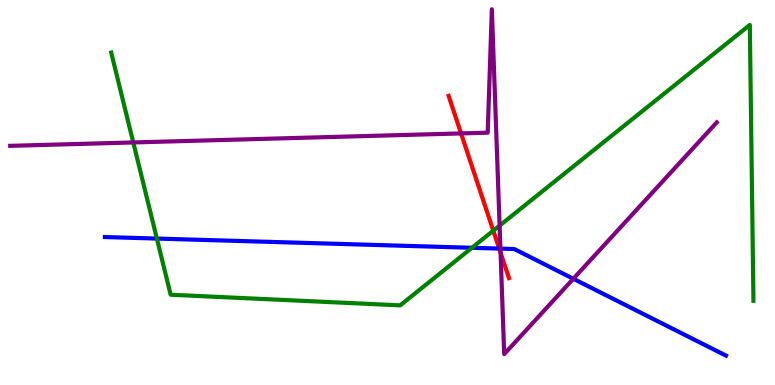[{'lines': ['blue', 'red'], 'intersections': [{'x': 6.44, 'y': 3.54}]}, {'lines': ['green', 'red'], 'intersections': [{'x': 6.36, 'y': 4.01}]}, {'lines': ['purple', 'red'], 'intersections': [{'x': 5.95, 'y': 6.53}, {'x': 6.46, 'y': 3.44}]}, {'lines': ['blue', 'green'], 'intersections': [{'x': 2.02, 'y': 3.8}, {'x': 6.09, 'y': 3.56}]}, {'lines': ['blue', 'purple'], 'intersections': [{'x': 6.46, 'y': 3.54}, {'x': 7.4, 'y': 2.76}]}, {'lines': ['green', 'purple'], 'intersections': [{'x': 1.72, 'y': 6.3}, {'x': 6.45, 'y': 4.14}]}]